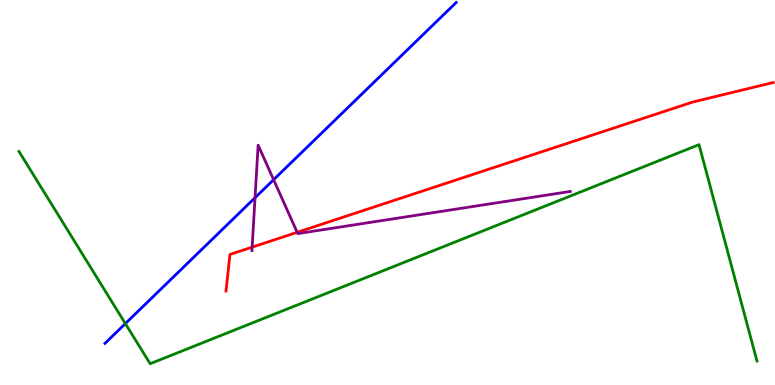[{'lines': ['blue', 'red'], 'intersections': []}, {'lines': ['green', 'red'], 'intersections': []}, {'lines': ['purple', 'red'], 'intersections': [{'x': 3.25, 'y': 3.58}, {'x': 3.83, 'y': 3.97}]}, {'lines': ['blue', 'green'], 'intersections': [{'x': 1.62, 'y': 1.59}]}, {'lines': ['blue', 'purple'], 'intersections': [{'x': 3.29, 'y': 4.86}, {'x': 3.53, 'y': 5.33}]}, {'lines': ['green', 'purple'], 'intersections': []}]